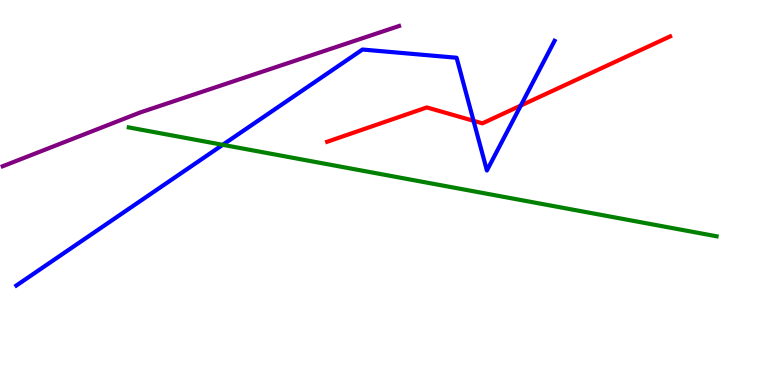[{'lines': ['blue', 'red'], 'intersections': [{'x': 6.11, 'y': 6.86}, {'x': 6.72, 'y': 7.26}]}, {'lines': ['green', 'red'], 'intersections': []}, {'lines': ['purple', 'red'], 'intersections': []}, {'lines': ['blue', 'green'], 'intersections': [{'x': 2.87, 'y': 6.24}]}, {'lines': ['blue', 'purple'], 'intersections': []}, {'lines': ['green', 'purple'], 'intersections': []}]